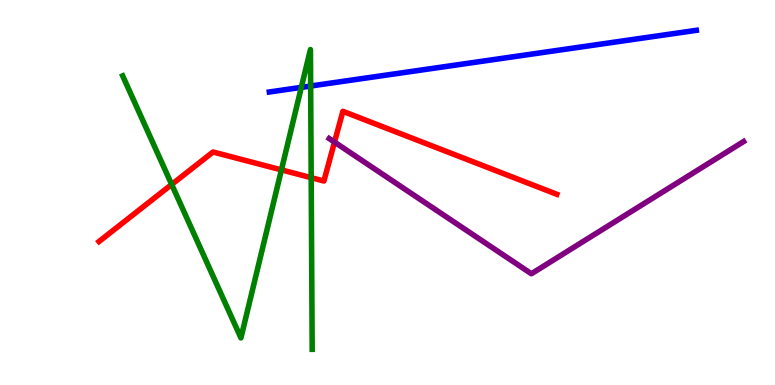[{'lines': ['blue', 'red'], 'intersections': []}, {'lines': ['green', 'red'], 'intersections': [{'x': 2.22, 'y': 5.21}, {'x': 3.63, 'y': 5.59}, {'x': 4.02, 'y': 5.39}]}, {'lines': ['purple', 'red'], 'intersections': [{'x': 4.32, 'y': 6.31}]}, {'lines': ['blue', 'green'], 'intersections': [{'x': 3.89, 'y': 7.73}, {'x': 4.01, 'y': 7.77}]}, {'lines': ['blue', 'purple'], 'intersections': []}, {'lines': ['green', 'purple'], 'intersections': []}]